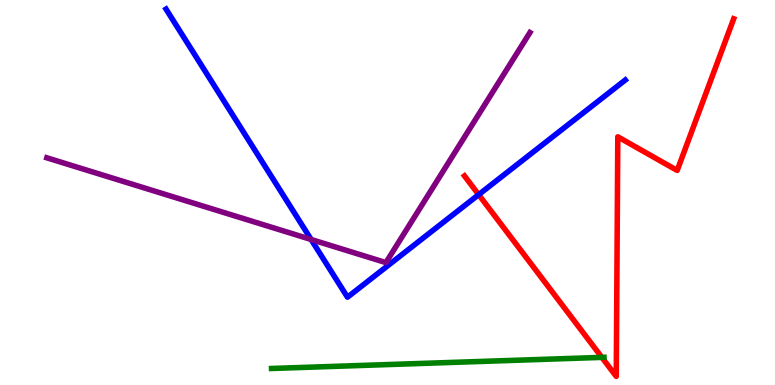[{'lines': ['blue', 'red'], 'intersections': [{'x': 6.18, 'y': 4.94}]}, {'lines': ['green', 'red'], 'intersections': [{'x': 7.77, 'y': 0.717}]}, {'lines': ['purple', 'red'], 'intersections': []}, {'lines': ['blue', 'green'], 'intersections': []}, {'lines': ['blue', 'purple'], 'intersections': [{'x': 4.01, 'y': 3.78}]}, {'lines': ['green', 'purple'], 'intersections': []}]